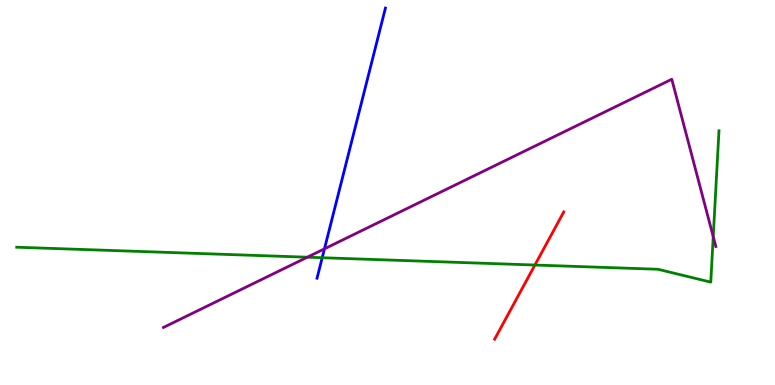[{'lines': ['blue', 'red'], 'intersections': []}, {'lines': ['green', 'red'], 'intersections': [{'x': 6.9, 'y': 3.12}]}, {'lines': ['purple', 'red'], 'intersections': []}, {'lines': ['blue', 'green'], 'intersections': [{'x': 4.16, 'y': 3.31}]}, {'lines': ['blue', 'purple'], 'intersections': [{'x': 4.19, 'y': 3.54}]}, {'lines': ['green', 'purple'], 'intersections': [{'x': 3.97, 'y': 3.32}, {'x': 9.2, 'y': 3.85}]}]